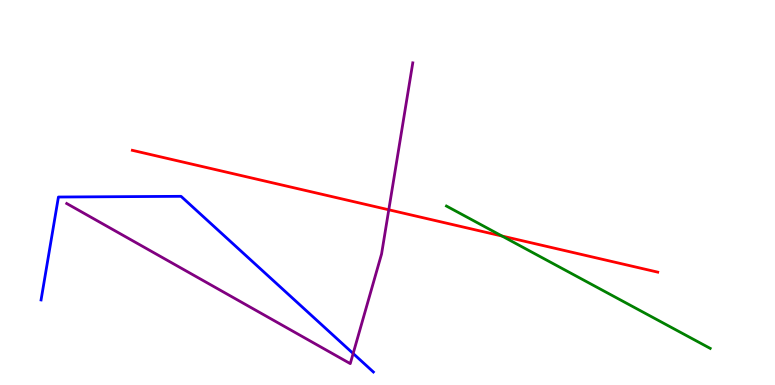[{'lines': ['blue', 'red'], 'intersections': []}, {'lines': ['green', 'red'], 'intersections': [{'x': 6.48, 'y': 3.87}]}, {'lines': ['purple', 'red'], 'intersections': [{'x': 5.02, 'y': 4.55}]}, {'lines': ['blue', 'green'], 'intersections': []}, {'lines': ['blue', 'purple'], 'intersections': [{'x': 4.56, 'y': 0.818}]}, {'lines': ['green', 'purple'], 'intersections': []}]